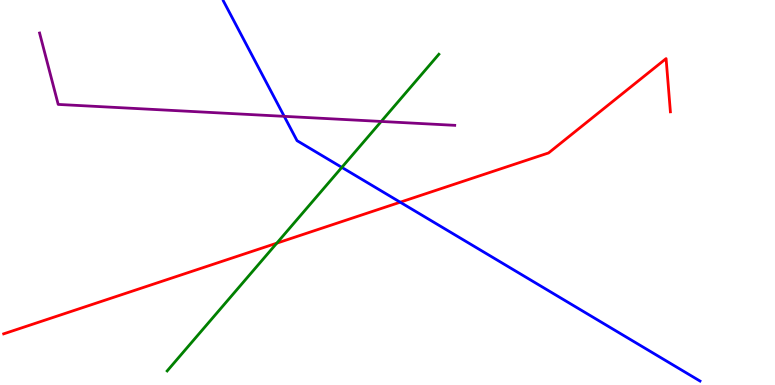[{'lines': ['blue', 'red'], 'intersections': [{'x': 5.16, 'y': 4.75}]}, {'lines': ['green', 'red'], 'intersections': [{'x': 3.57, 'y': 3.68}]}, {'lines': ['purple', 'red'], 'intersections': []}, {'lines': ['blue', 'green'], 'intersections': [{'x': 4.41, 'y': 5.65}]}, {'lines': ['blue', 'purple'], 'intersections': [{'x': 3.67, 'y': 6.98}]}, {'lines': ['green', 'purple'], 'intersections': [{'x': 4.92, 'y': 6.85}]}]